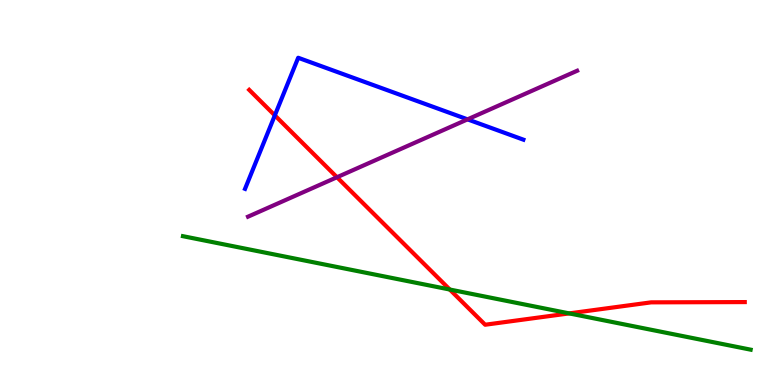[{'lines': ['blue', 'red'], 'intersections': [{'x': 3.55, 'y': 7.0}]}, {'lines': ['green', 'red'], 'intersections': [{'x': 5.8, 'y': 2.48}, {'x': 7.34, 'y': 1.86}]}, {'lines': ['purple', 'red'], 'intersections': [{'x': 4.35, 'y': 5.4}]}, {'lines': ['blue', 'green'], 'intersections': []}, {'lines': ['blue', 'purple'], 'intersections': [{'x': 6.03, 'y': 6.9}]}, {'lines': ['green', 'purple'], 'intersections': []}]